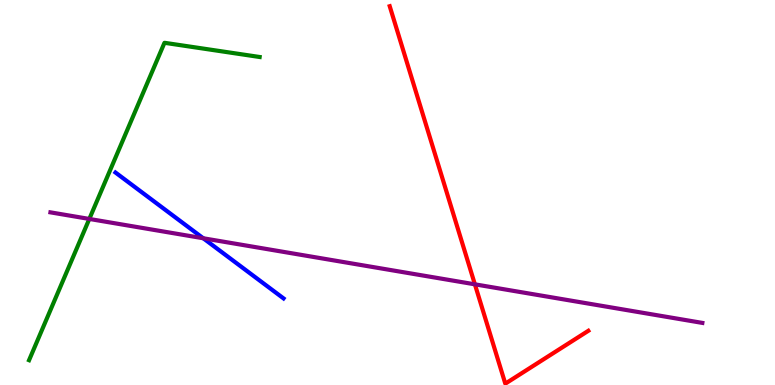[{'lines': ['blue', 'red'], 'intersections': []}, {'lines': ['green', 'red'], 'intersections': []}, {'lines': ['purple', 'red'], 'intersections': [{'x': 6.13, 'y': 2.61}]}, {'lines': ['blue', 'green'], 'intersections': []}, {'lines': ['blue', 'purple'], 'intersections': [{'x': 2.62, 'y': 3.81}]}, {'lines': ['green', 'purple'], 'intersections': [{'x': 1.15, 'y': 4.31}]}]